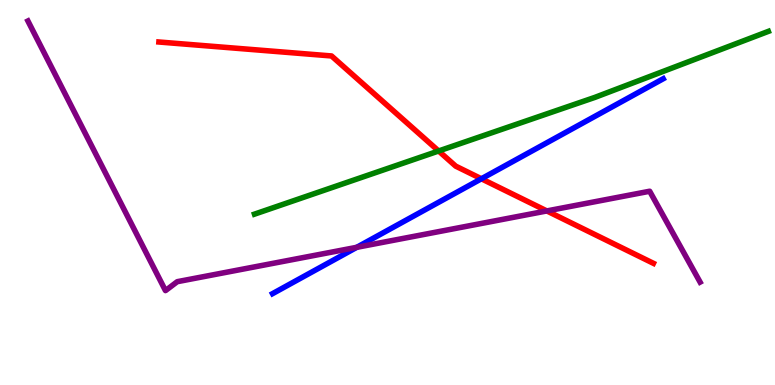[{'lines': ['blue', 'red'], 'intersections': [{'x': 6.21, 'y': 5.36}]}, {'lines': ['green', 'red'], 'intersections': [{'x': 5.66, 'y': 6.08}]}, {'lines': ['purple', 'red'], 'intersections': [{'x': 7.06, 'y': 4.52}]}, {'lines': ['blue', 'green'], 'intersections': []}, {'lines': ['blue', 'purple'], 'intersections': [{'x': 4.6, 'y': 3.58}]}, {'lines': ['green', 'purple'], 'intersections': []}]